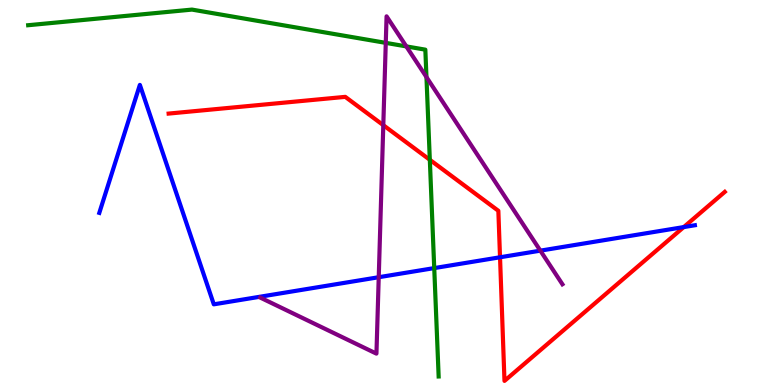[{'lines': ['blue', 'red'], 'intersections': [{'x': 6.45, 'y': 3.32}, {'x': 8.82, 'y': 4.1}]}, {'lines': ['green', 'red'], 'intersections': [{'x': 5.55, 'y': 5.85}]}, {'lines': ['purple', 'red'], 'intersections': [{'x': 4.95, 'y': 6.75}]}, {'lines': ['blue', 'green'], 'intersections': [{'x': 5.6, 'y': 3.04}]}, {'lines': ['blue', 'purple'], 'intersections': [{'x': 4.89, 'y': 2.8}, {'x': 6.97, 'y': 3.49}]}, {'lines': ['green', 'purple'], 'intersections': [{'x': 4.98, 'y': 8.89}, {'x': 5.24, 'y': 8.79}, {'x': 5.5, 'y': 8.0}]}]